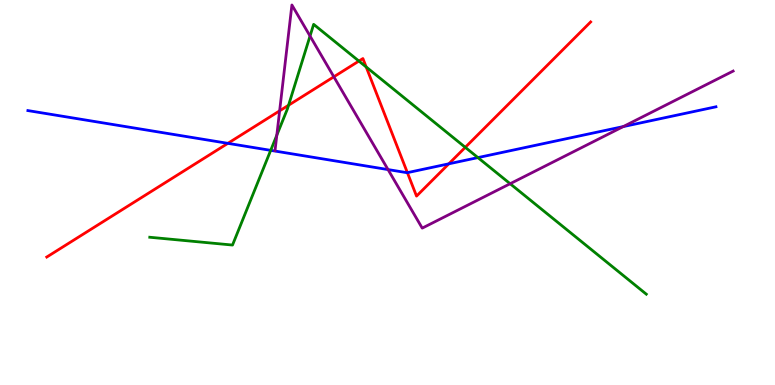[{'lines': ['blue', 'red'], 'intersections': [{'x': 2.94, 'y': 6.28}, {'x': 5.26, 'y': 5.52}, {'x': 5.79, 'y': 5.75}]}, {'lines': ['green', 'red'], 'intersections': [{'x': 3.72, 'y': 7.27}, {'x': 4.63, 'y': 8.41}, {'x': 4.72, 'y': 8.26}, {'x': 6.0, 'y': 6.17}]}, {'lines': ['purple', 'red'], 'intersections': [{'x': 3.61, 'y': 7.12}, {'x': 4.31, 'y': 8.01}]}, {'lines': ['blue', 'green'], 'intersections': [{'x': 3.49, 'y': 6.09}, {'x': 6.17, 'y': 5.91}]}, {'lines': ['blue', 'purple'], 'intersections': [{'x': 5.01, 'y': 5.6}, {'x': 8.04, 'y': 6.71}]}, {'lines': ['green', 'purple'], 'intersections': [{'x': 3.57, 'y': 6.49}, {'x': 4.0, 'y': 9.06}, {'x': 6.58, 'y': 5.23}]}]